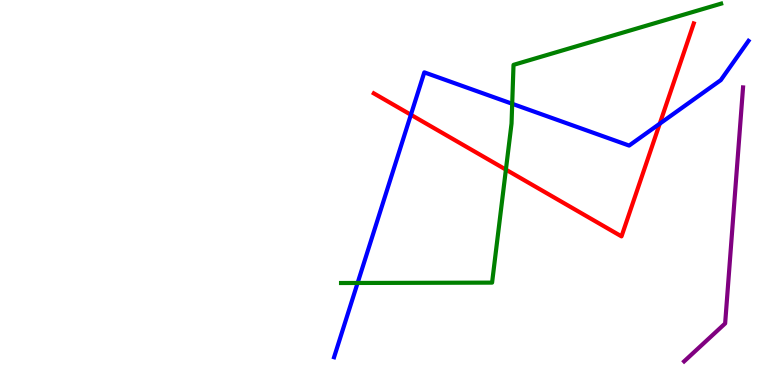[{'lines': ['blue', 'red'], 'intersections': [{'x': 5.3, 'y': 7.02}, {'x': 8.51, 'y': 6.79}]}, {'lines': ['green', 'red'], 'intersections': [{'x': 6.53, 'y': 5.59}]}, {'lines': ['purple', 'red'], 'intersections': []}, {'lines': ['blue', 'green'], 'intersections': [{'x': 4.61, 'y': 2.65}, {'x': 6.61, 'y': 7.3}]}, {'lines': ['blue', 'purple'], 'intersections': []}, {'lines': ['green', 'purple'], 'intersections': []}]